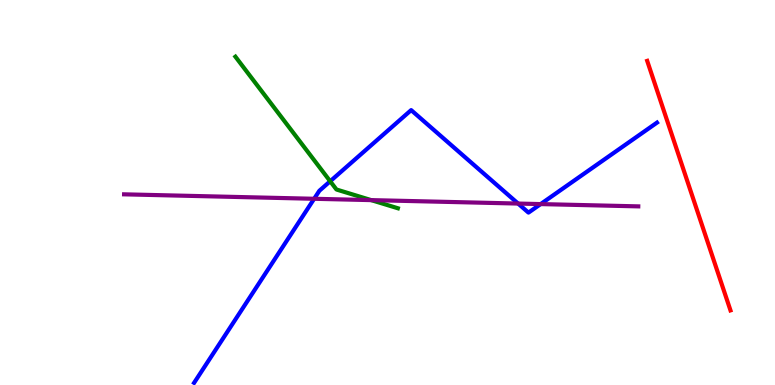[{'lines': ['blue', 'red'], 'intersections': []}, {'lines': ['green', 'red'], 'intersections': []}, {'lines': ['purple', 'red'], 'intersections': []}, {'lines': ['blue', 'green'], 'intersections': [{'x': 4.26, 'y': 5.29}]}, {'lines': ['blue', 'purple'], 'intersections': [{'x': 4.05, 'y': 4.84}, {'x': 6.69, 'y': 4.71}, {'x': 6.98, 'y': 4.7}]}, {'lines': ['green', 'purple'], 'intersections': [{'x': 4.79, 'y': 4.8}]}]